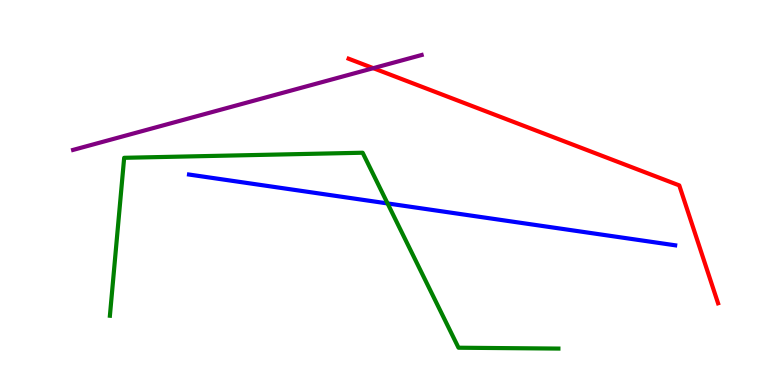[{'lines': ['blue', 'red'], 'intersections': []}, {'lines': ['green', 'red'], 'intersections': []}, {'lines': ['purple', 'red'], 'intersections': [{'x': 4.82, 'y': 8.23}]}, {'lines': ['blue', 'green'], 'intersections': [{'x': 5.0, 'y': 4.72}]}, {'lines': ['blue', 'purple'], 'intersections': []}, {'lines': ['green', 'purple'], 'intersections': []}]